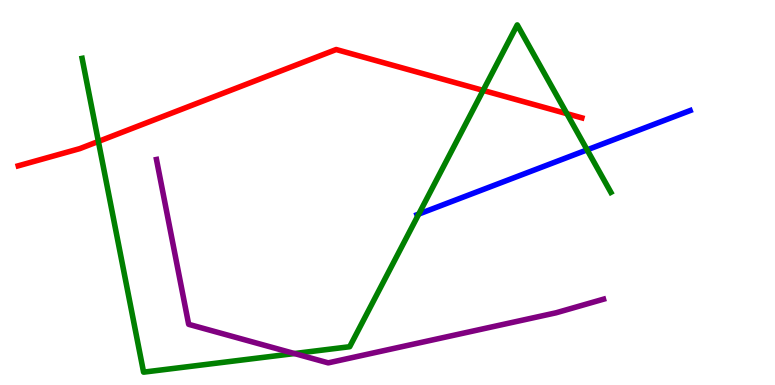[{'lines': ['blue', 'red'], 'intersections': []}, {'lines': ['green', 'red'], 'intersections': [{'x': 1.27, 'y': 6.33}, {'x': 6.23, 'y': 7.65}, {'x': 7.31, 'y': 7.05}]}, {'lines': ['purple', 'red'], 'intersections': []}, {'lines': ['blue', 'green'], 'intersections': [{'x': 5.4, 'y': 4.44}, {'x': 7.58, 'y': 6.11}]}, {'lines': ['blue', 'purple'], 'intersections': []}, {'lines': ['green', 'purple'], 'intersections': [{'x': 3.8, 'y': 0.817}]}]